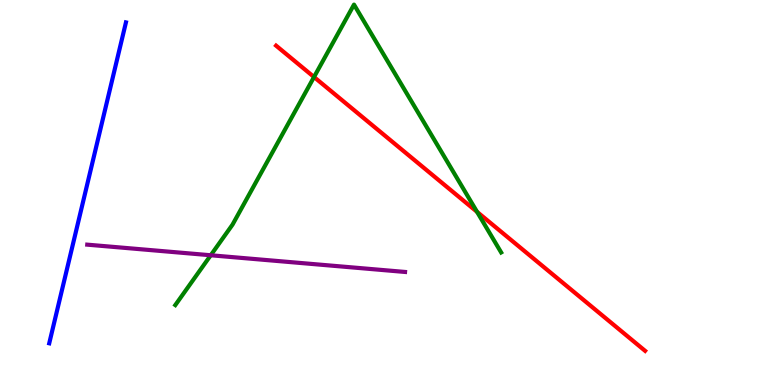[{'lines': ['blue', 'red'], 'intersections': []}, {'lines': ['green', 'red'], 'intersections': [{'x': 4.05, 'y': 8.0}, {'x': 6.16, 'y': 4.5}]}, {'lines': ['purple', 'red'], 'intersections': []}, {'lines': ['blue', 'green'], 'intersections': []}, {'lines': ['blue', 'purple'], 'intersections': []}, {'lines': ['green', 'purple'], 'intersections': [{'x': 2.72, 'y': 3.37}]}]